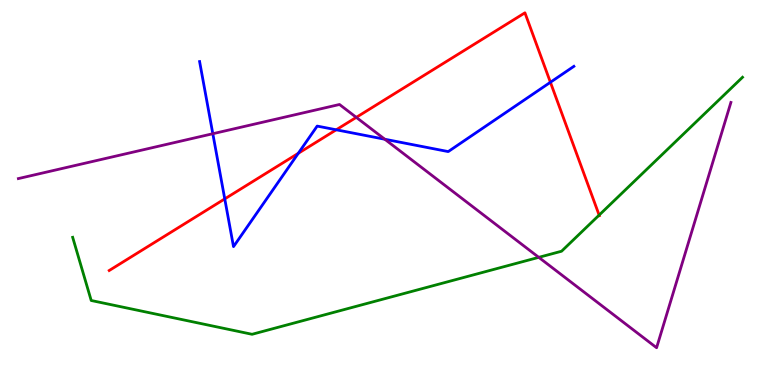[{'lines': ['blue', 'red'], 'intersections': [{'x': 2.9, 'y': 4.83}, {'x': 3.85, 'y': 6.02}, {'x': 4.34, 'y': 6.63}, {'x': 7.1, 'y': 7.86}]}, {'lines': ['green', 'red'], 'intersections': [{'x': 7.73, 'y': 4.41}]}, {'lines': ['purple', 'red'], 'intersections': [{'x': 4.6, 'y': 6.95}]}, {'lines': ['blue', 'green'], 'intersections': []}, {'lines': ['blue', 'purple'], 'intersections': [{'x': 2.75, 'y': 6.53}, {'x': 4.97, 'y': 6.38}]}, {'lines': ['green', 'purple'], 'intersections': [{'x': 6.95, 'y': 3.32}]}]